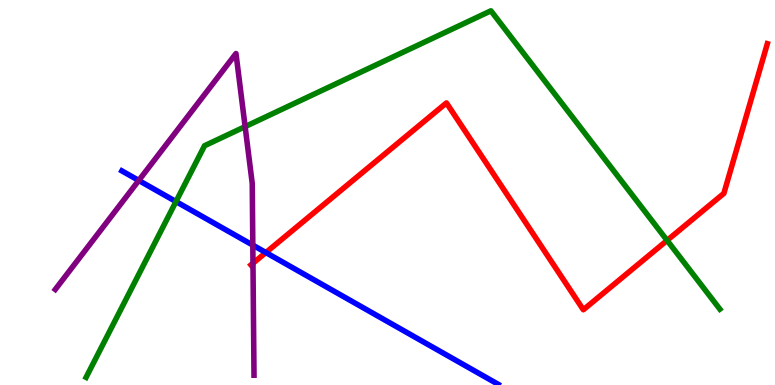[{'lines': ['blue', 'red'], 'intersections': [{'x': 3.43, 'y': 3.44}]}, {'lines': ['green', 'red'], 'intersections': [{'x': 8.61, 'y': 3.76}]}, {'lines': ['purple', 'red'], 'intersections': [{'x': 3.26, 'y': 3.16}]}, {'lines': ['blue', 'green'], 'intersections': [{'x': 2.27, 'y': 4.76}]}, {'lines': ['blue', 'purple'], 'intersections': [{'x': 1.79, 'y': 5.31}, {'x': 3.26, 'y': 3.63}]}, {'lines': ['green', 'purple'], 'intersections': [{'x': 3.16, 'y': 6.71}]}]